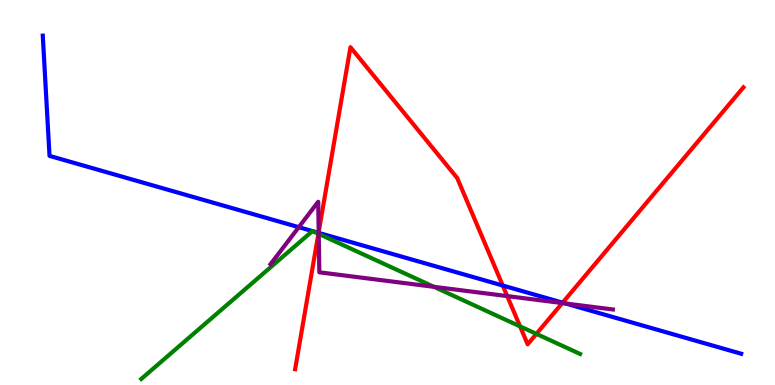[{'lines': ['blue', 'red'], 'intersections': [{'x': 4.11, 'y': 3.95}, {'x': 6.49, 'y': 2.58}, {'x': 7.26, 'y': 2.14}]}, {'lines': ['green', 'red'], 'intersections': [{'x': 4.11, 'y': 3.93}, {'x': 6.71, 'y': 1.52}, {'x': 6.92, 'y': 1.33}]}, {'lines': ['purple', 'red'], 'intersections': [{'x': 4.11, 'y': 3.97}, {'x': 6.54, 'y': 2.31}, {'x': 7.26, 'y': 2.13}]}, {'lines': ['blue', 'green'], 'intersections': [{'x': 4.03, 'y': 4.0}, {'x': 4.04, 'y': 3.99}]}, {'lines': ['blue', 'purple'], 'intersections': [{'x': 3.86, 'y': 4.1}, {'x': 4.11, 'y': 3.95}, {'x': 7.3, 'y': 2.12}]}, {'lines': ['green', 'purple'], 'intersections': [{'x': 4.11, 'y': 3.92}, {'x': 5.6, 'y': 2.55}]}]